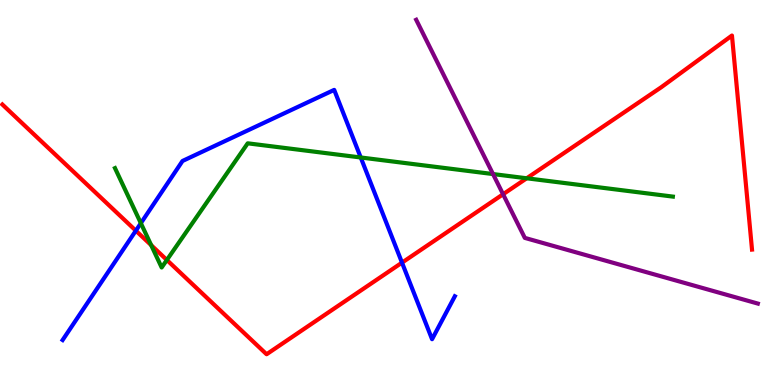[{'lines': ['blue', 'red'], 'intersections': [{'x': 1.75, 'y': 4.01}, {'x': 5.19, 'y': 3.18}]}, {'lines': ['green', 'red'], 'intersections': [{'x': 1.95, 'y': 3.63}, {'x': 2.15, 'y': 3.25}, {'x': 6.8, 'y': 5.37}]}, {'lines': ['purple', 'red'], 'intersections': [{'x': 6.49, 'y': 4.95}]}, {'lines': ['blue', 'green'], 'intersections': [{'x': 1.82, 'y': 4.2}, {'x': 4.65, 'y': 5.91}]}, {'lines': ['blue', 'purple'], 'intersections': []}, {'lines': ['green', 'purple'], 'intersections': [{'x': 6.36, 'y': 5.48}]}]